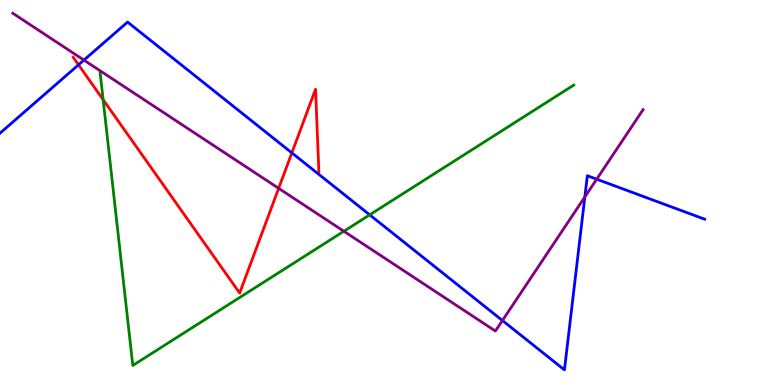[{'lines': ['blue', 'red'], 'intersections': [{'x': 1.01, 'y': 8.32}, {'x': 3.77, 'y': 6.03}]}, {'lines': ['green', 'red'], 'intersections': [{'x': 1.33, 'y': 7.41}]}, {'lines': ['purple', 'red'], 'intersections': [{'x': 3.6, 'y': 5.11}]}, {'lines': ['blue', 'green'], 'intersections': [{'x': 4.77, 'y': 4.42}]}, {'lines': ['blue', 'purple'], 'intersections': [{'x': 1.08, 'y': 8.44}, {'x': 6.48, 'y': 1.68}, {'x': 7.55, 'y': 4.88}, {'x': 7.7, 'y': 5.35}]}, {'lines': ['green', 'purple'], 'intersections': [{'x': 4.44, 'y': 3.99}]}]